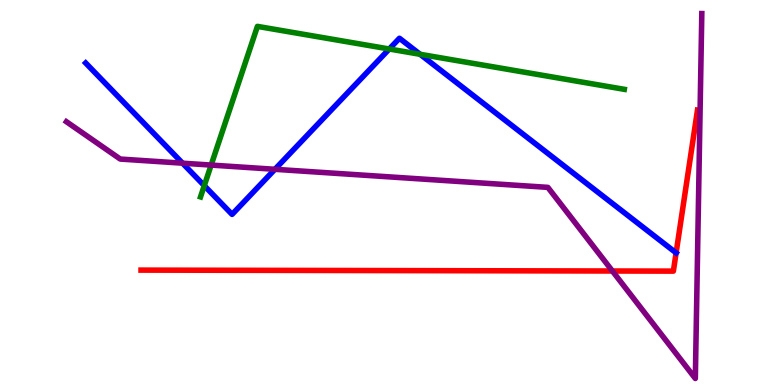[{'lines': ['blue', 'red'], 'intersections': [{'x': 8.72, 'y': 3.43}]}, {'lines': ['green', 'red'], 'intersections': []}, {'lines': ['purple', 'red'], 'intersections': [{'x': 7.9, 'y': 2.96}]}, {'lines': ['blue', 'green'], 'intersections': [{'x': 2.64, 'y': 5.18}, {'x': 5.02, 'y': 8.73}, {'x': 5.42, 'y': 8.59}]}, {'lines': ['blue', 'purple'], 'intersections': [{'x': 2.36, 'y': 5.76}, {'x': 3.55, 'y': 5.6}]}, {'lines': ['green', 'purple'], 'intersections': [{'x': 2.72, 'y': 5.71}]}]